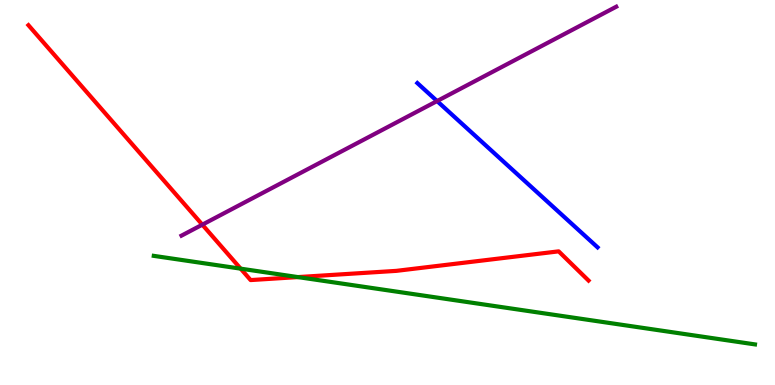[{'lines': ['blue', 'red'], 'intersections': []}, {'lines': ['green', 'red'], 'intersections': [{'x': 3.11, 'y': 3.02}, {'x': 3.84, 'y': 2.8}]}, {'lines': ['purple', 'red'], 'intersections': [{'x': 2.61, 'y': 4.16}]}, {'lines': ['blue', 'green'], 'intersections': []}, {'lines': ['blue', 'purple'], 'intersections': [{'x': 5.64, 'y': 7.38}]}, {'lines': ['green', 'purple'], 'intersections': []}]